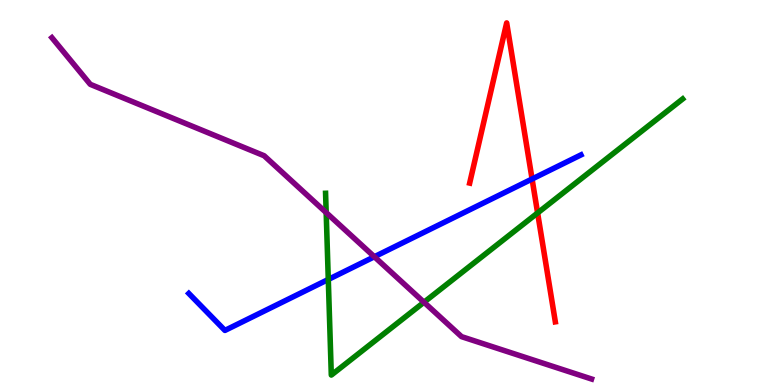[{'lines': ['blue', 'red'], 'intersections': [{'x': 6.87, 'y': 5.35}]}, {'lines': ['green', 'red'], 'intersections': [{'x': 6.94, 'y': 4.47}]}, {'lines': ['purple', 'red'], 'intersections': []}, {'lines': ['blue', 'green'], 'intersections': [{'x': 4.24, 'y': 2.74}]}, {'lines': ['blue', 'purple'], 'intersections': [{'x': 4.83, 'y': 3.33}]}, {'lines': ['green', 'purple'], 'intersections': [{'x': 4.21, 'y': 4.48}, {'x': 5.47, 'y': 2.15}]}]